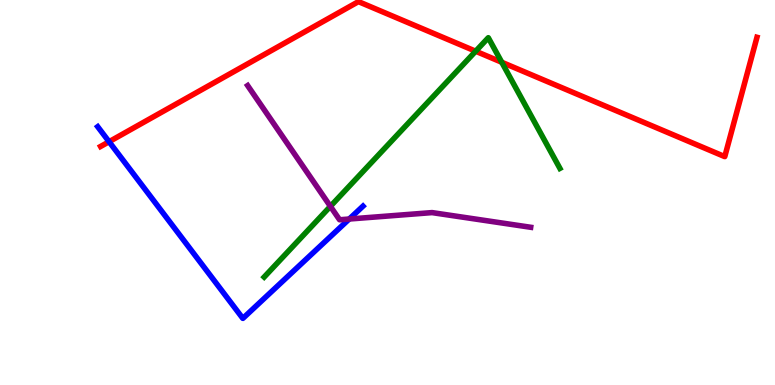[{'lines': ['blue', 'red'], 'intersections': [{'x': 1.41, 'y': 6.32}]}, {'lines': ['green', 'red'], 'intersections': [{'x': 6.14, 'y': 8.67}, {'x': 6.47, 'y': 8.38}]}, {'lines': ['purple', 'red'], 'intersections': []}, {'lines': ['blue', 'green'], 'intersections': []}, {'lines': ['blue', 'purple'], 'intersections': [{'x': 4.51, 'y': 4.31}]}, {'lines': ['green', 'purple'], 'intersections': [{'x': 4.26, 'y': 4.64}]}]